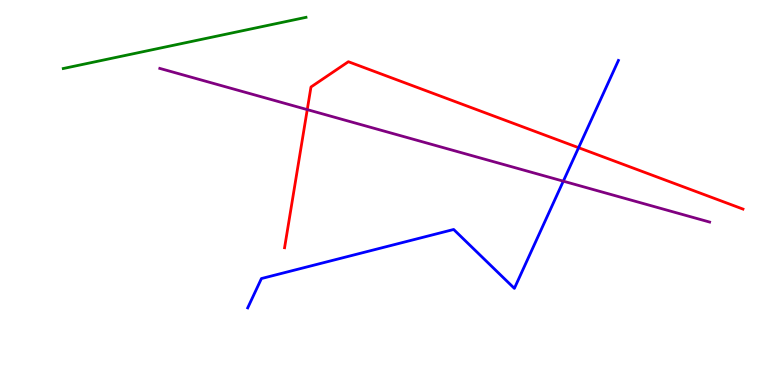[{'lines': ['blue', 'red'], 'intersections': [{'x': 7.47, 'y': 6.16}]}, {'lines': ['green', 'red'], 'intersections': []}, {'lines': ['purple', 'red'], 'intersections': [{'x': 3.96, 'y': 7.15}]}, {'lines': ['blue', 'green'], 'intersections': []}, {'lines': ['blue', 'purple'], 'intersections': [{'x': 7.27, 'y': 5.29}]}, {'lines': ['green', 'purple'], 'intersections': []}]